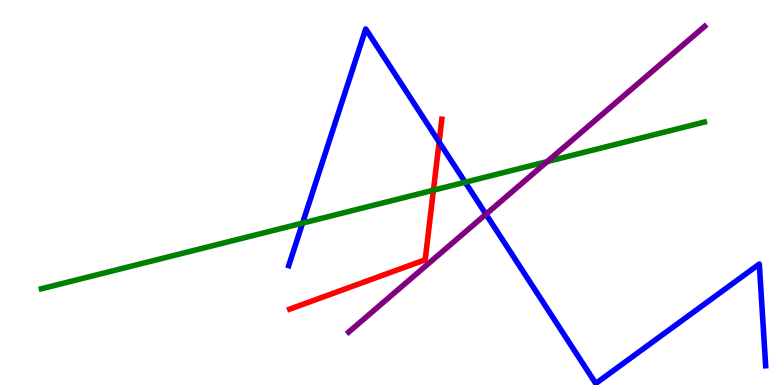[{'lines': ['blue', 'red'], 'intersections': [{'x': 5.67, 'y': 6.31}]}, {'lines': ['green', 'red'], 'intersections': [{'x': 5.59, 'y': 5.06}]}, {'lines': ['purple', 'red'], 'intersections': []}, {'lines': ['blue', 'green'], 'intersections': [{'x': 3.9, 'y': 4.2}, {'x': 6.0, 'y': 5.27}]}, {'lines': ['blue', 'purple'], 'intersections': [{'x': 6.27, 'y': 4.44}]}, {'lines': ['green', 'purple'], 'intersections': [{'x': 7.06, 'y': 5.8}]}]